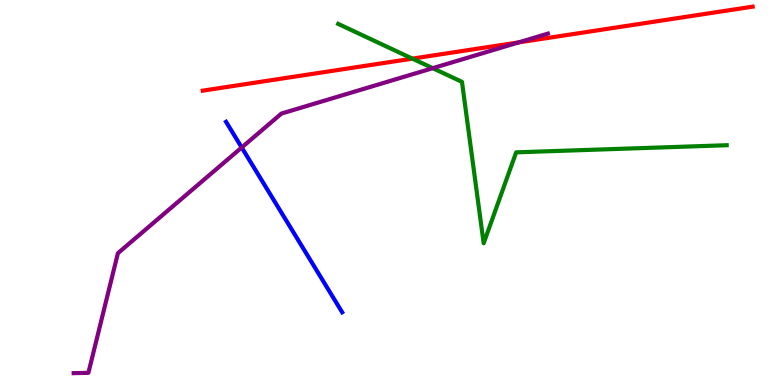[{'lines': ['blue', 'red'], 'intersections': []}, {'lines': ['green', 'red'], 'intersections': [{'x': 5.32, 'y': 8.48}]}, {'lines': ['purple', 'red'], 'intersections': [{'x': 6.69, 'y': 8.9}]}, {'lines': ['blue', 'green'], 'intersections': []}, {'lines': ['blue', 'purple'], 'intersections': [{'x': 3.12, 'y': 6.17}]}, {'lines': ['green', 'purple'], 'intersections': [{'x': 5.58, 'y': 8.23}]}]